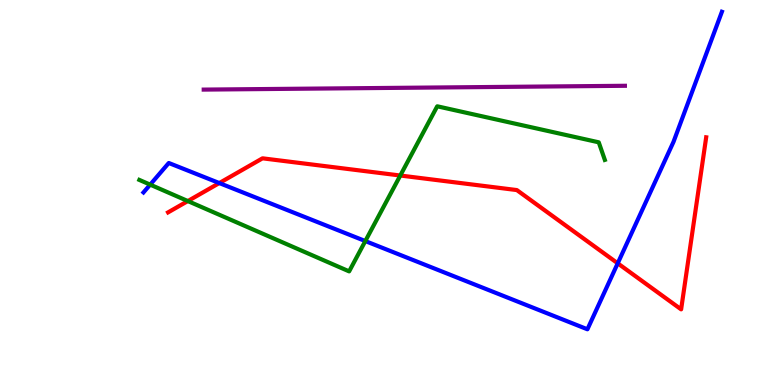[{'lines': ['blue', 'red'], 'intersections': [{'x': 2.83, 'y': 5.25}, {'x': 7.97, 'y': 3.16}]}, {'lines': ['green', 'red'], 'intersections': [{'x': 2.42, 'y': 4.78}, {'x': 5.17, 'y': 5.44}]}, {'lines': ['purple', 'red'], 'intersections': []}, {'lines': ['blue', 'green'], 'intersections': [{'x': 1.94, 'y': 5.2}, {'x': 4.71, 'y': 3.74}]}, {'lines': ['blue', 'purple'], 'intersections': []}, {'lines': ['green', 'purple'], 'intersections': []}]